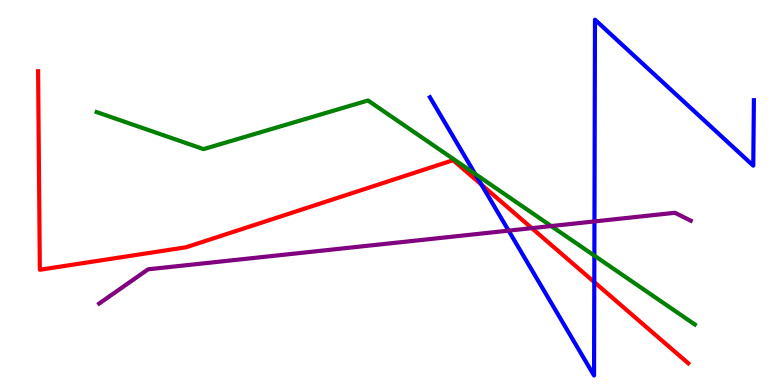[{'lines': ['blue', 'red'], 'intersections': [{'x': 6.21, 'y': 5.2}, {'x': 7.67, 'y': 2.67}]}, {'lines': ['green', 'red'], 'intersections': []}, {'lines': ['purple', 'red'], 'intersections': [{'x': 6.86, 'y': 4.07}]}, {'lines': ['blue', 'green'], 'intersections': [{'x': 6.13, 'y': 5.48}, {'x': 7.67, 'y': 3.36}]}, {'lines': ['blue', 'purple'], 'intersections': [{'x': 6.56, 'y': 4.01}, {'x': 7.67, 'y': 4.25}]}, {'lines': ['green', 'purple'], 'intersections': [{'x': 7.11, 'y': 4.13}]}]